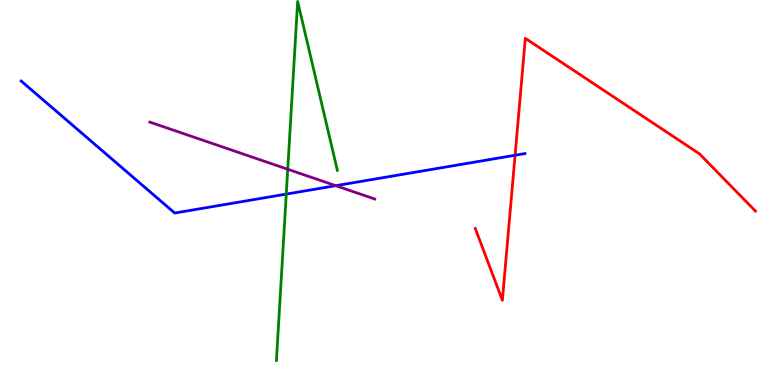[{'lines': ['blue', 'red'], 'intersections': [{'x': 6.65, 'y': 5.97}]}, {'lines': ['green', 'red'], 'intersections': []}, {'lines': ['purple', 'red'], 'intersections': []}, {'lines': ['blue', 'green'], 'intersections': [{'x': 3.69, 'y': 4.96}]}, {'lines': ['blue', 'purple'], 'intersections': [{'x': 4.33, 'y': 5.18}]}, {'lines': ['green', 'purple'], 'intersections': [{'x': 3.71, 'y': 5.6}]}]